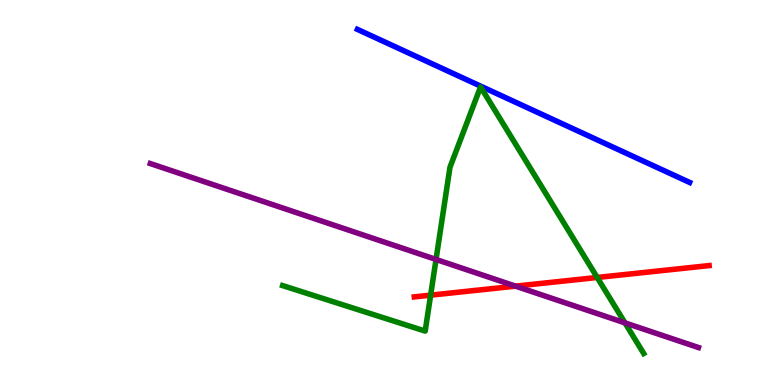[{'lines': ['blue', 'red'], 'intersections': []}, {'lines': ['green', 'red'], 'intersections': [{'x': 5.56, 'y': 2.33}, {'x': 7.71, 'y': 2.79}]}, {'lines': ['purple', 'red'], 'intersections': [{'x': 6.65, 'y': 2.57}]}, {'lines': ['blue', 'green'], 'intersections': []}, {'lines': ['blue', 'purple'], 'intersections': []}, {'lines': ['green', 'purple'], 'intersections': [{'x': 5.63, 'y': 3.26}, {'x': 8.06, 'y': 1.61}]}]